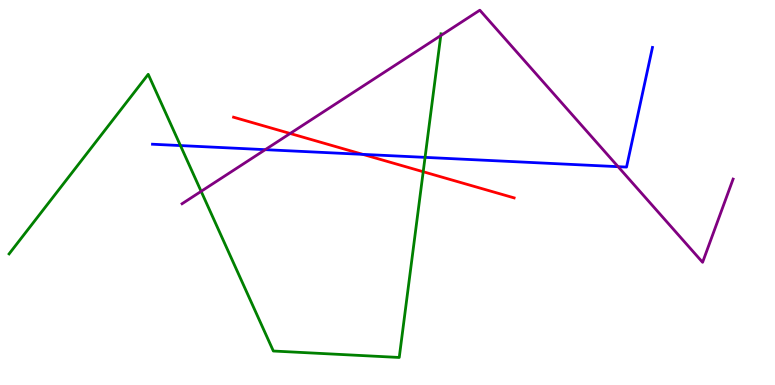[{'lines': ['blue', 'red'], 'intersections': [{'x': 4.68, 'y': 5.99}]}, {'lines': ['green', 'red'], 'intersections': [{'x': 5.46, 'y': 5.54}]}, {'lines': ['purple', 'red'], 'intersections': [{'x': 3.74, 'y': 6.53}]}, {'lines': ['blue', 'green'], 'intersections': [{'x': 2.33, 'y': 6.22}, {'x': 5.48, 'y': 5.91}]}, {'lines': ['blue', 'purple'], 'intersections': [{'x': 3.42, 'y': 6.11}, {'x': 7.98, 'y': 5.67}]}, {'lines': ['green', 'purple'], 'intersections': [{'x': 2.6, 'y': 5.03}, {'x': 5.69, 'y': 9.08}]}]